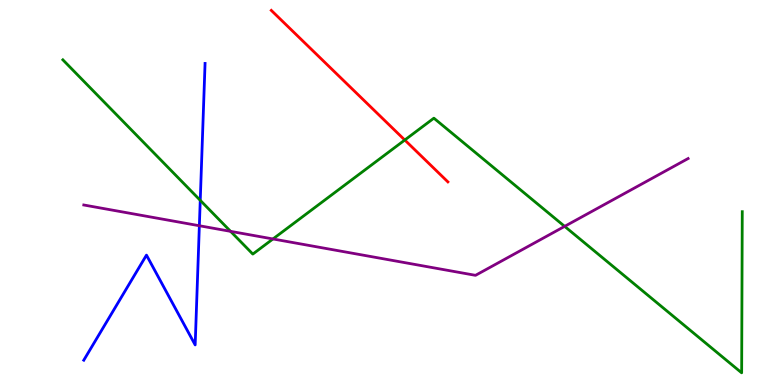[{'lines': ['blue', 'red'], 'intersections': []}, {'lines': ['green', 'red'], 'intersections': [{'x': 5.22, 'y': 6.36}]}, {'lines': ['purple', 'red'], 'intersections': []}, {'lines': ['blue', 'green'], 'intersections': [{'x': 2.58, 'y': 4.8}]}, {'lines': ['blue', 'purple'], 'intersections': [{'x': 2.57, 'y': 4.14}]}, {'lines': ['green', 'purple'], 'intersections': [{'x': 2.98, 'y': 3.99}, {'x': 3.52, 'y': 3.79}, {'x': 7.29, 'y': 4.12}]}]